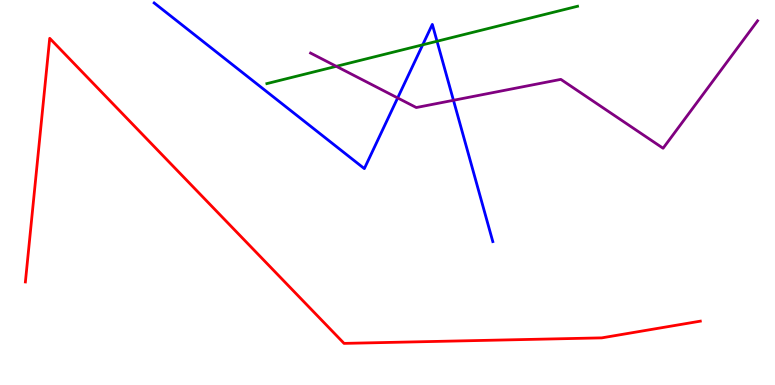[{'lines': ['blue', 'red'], 'intersections': []}, {'lines': ['green', 'red'], 'intersections': []}, {'lines': ['purple', 'red'], 'intersections': []}, {'lines': ['blue', 'green'], 'intersections': [{'x': 5.45, 'y': 8.84}, {'x': 5.64, 'y': 8.93}]}, {'lines': ['blue', 'purple'], 'intersections': [{'x': 5.13, 'y': 7.46}, {'x': 5.85, 'y': 7.39}]}, {'lines': ['green', 'purple'], 'intersections': [{'x': 4.34, 'y': 8.28}]}]